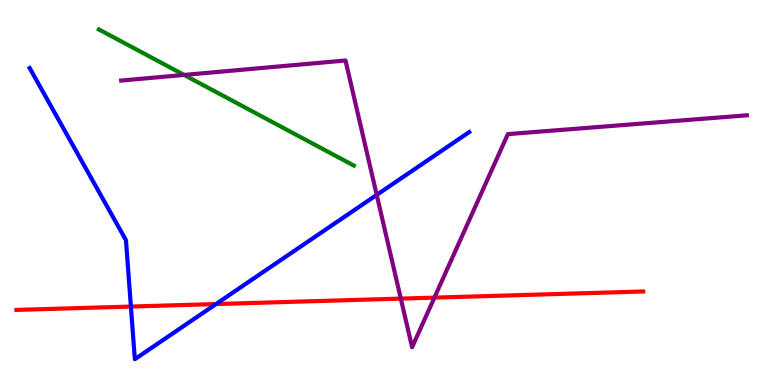[{'lines': ['blue', 'red'], 'intersections': [{'x': 1.69, 'y': 2.04}, {'x': 2.79, 'y': 2.1}]}, {'lines': ['green', 'red'], 'intersections': []}, {'lines': ['purple', 'red'], 'intersections': [{'x': 5.17, 'y': 2.24}, {'x': 5.61, 'y': 2.27}]}, {'lines': ['blue', 'green'], 'intersections': []}, {'lines': ['blue', 'purple'], 'intersections': [{'x': 4.86, 'y': 4.94}]}, {'lines': ['green', 'purple'], 'intersections': [{'x': 2.38, 'y': 8.05}]}]